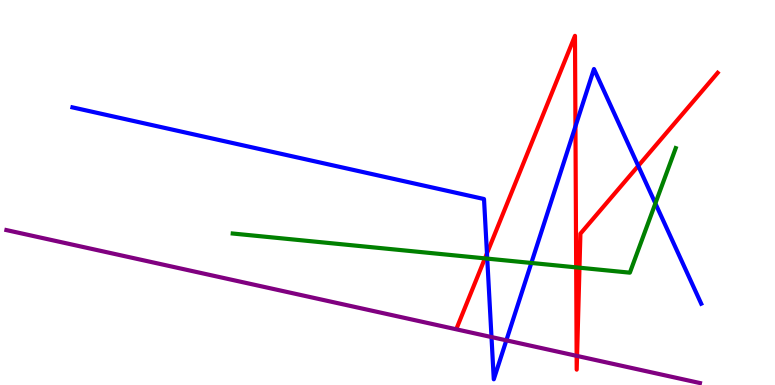[{'lines': ['blue', 'red'], 'intersections': [{'x': 6.28, 'y': 3.42}, {'x': 7.43, 'y': 6.72}, {'x': 8.24, 'y': 5.69}]}, {'lines': ['green', 'red'], 'intersections': [{'x': 6.26, 'y': 3.29}, {'x': 7.43, 'y': 3.06}, {'x': 7.48, 'y': 3.05}]}, {'lines': ['purple', 'red'], 'intersections': [{'x': 7.44, 'y': 0.757}, {'x': 7.45, 'y': 0.755}]}, {'lines': ['blue', 'green'], 'intersections': [{'x': 6.29, 'y': 3.28}, {'x': 6.86, 'y': 3.17}, {'x': 8.46, 'y': 4.72}]}, {'lines': ['blue', 'purple'], 'intersections': [{'x': 6.34, 'y': 1.25}, {'x': 6.53, 'y': 1.16}]}, {'lines': ['green', 'purple'], 'intersections': []}]